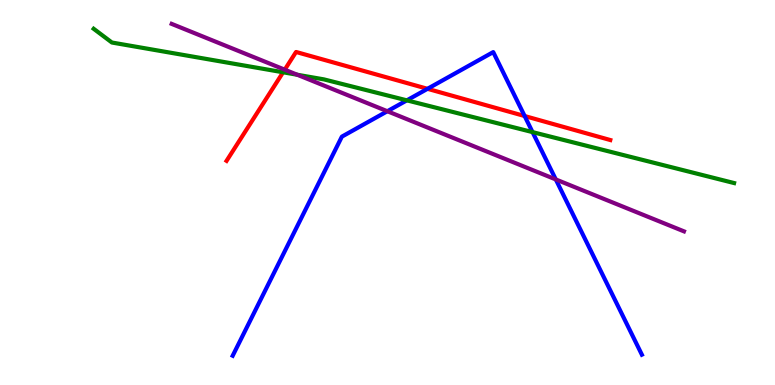[{'lines': ['blue', 'red'], 'intersections': [{'x': 5.52, 'y': 7.69}, {'x': 6.77, 'y': 6.99}]}, {'lines': ['green', 'red'], 'intersections': [{'x': 3.65, 'y': 8.12}]}, {'lines': ['purple', 'red'], 'intersections': [{'x': 3.67, 'y': 8.19}]}, {'lines': ['blue', 'green'], 'intersections': [{'x': 5.25, 'y': 7.39}, {'x': 6.87, 'y': 6.57}]}, {'lines': ['blue', 'purple'], 'intersections': [{'x': 5.0, 'y': 7.11}, {'x': 7.17, 'y': 5.34}]}, {'lines': ['green', 'purple'], 'intersections': [{'x': 3.84, 'y': 8.06}]}]